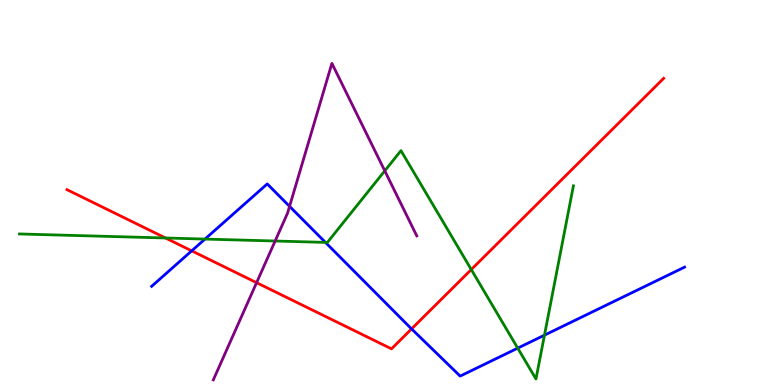[{'lines': ['blue', 'red'], 'intersections': [{'x': 2.47, 'y': 3.48}, {'x': 5.31, 'y': 1.46}]}, {'lines': ['green', 'red'], 'intersections': [{'x': 2.14, 'y': 3.82}, {'x': 6.08, 'y': 3.0}]}, {'lines': ['purple', 'red'], 'intersections': [{'x': 3.31, 'y': 2.66}]}, {'lines': ['blue', 'green'], 'intersections': [{'x': 2.64, 'y': 3.79}, {'x': 4.2, 'y': 3.7}, {'x': 6.68, 'y': 0.957}, {'x': 7.03, 'y': 1.29}]}, {'lines': ['blue', 'purple'], 'intersections': [{'x': 3.74, 'y': 4.64}]}, {'lines': ['green', 'purple'], 'intersections': [{'x': 3.55, 'y': 3.74}, {'x': 4.96, 'y': 5.56}]}]